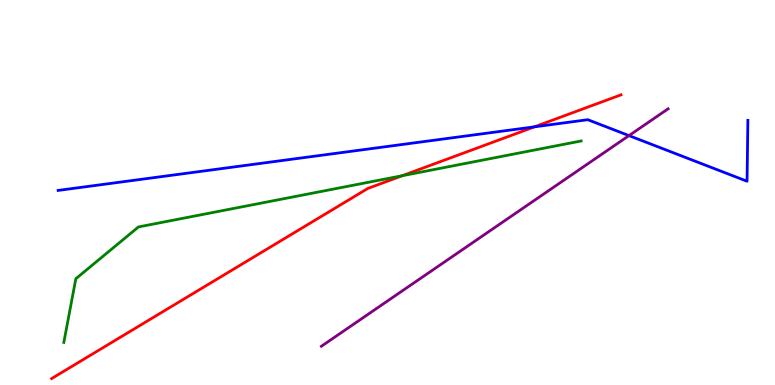[{'lines': ['blue', 'red'], 'intersections': [{'x': 6.9, 'y': 6.71}]}, {'lines': ['green', 'red'], 'intersections': [{'x': 5.19, 'y': 5.44}]}, {'lines': ['purple', 'red'], 'intersections': []}, {'lines': ['blue', 'green'], 'intersections': []}, {'lines': ['blue', 'purple'], 'intersections': [{'x': 8.12, 'y': 6.48}]}, {'lines': ['green', 'purple'], 'intersections': []}]